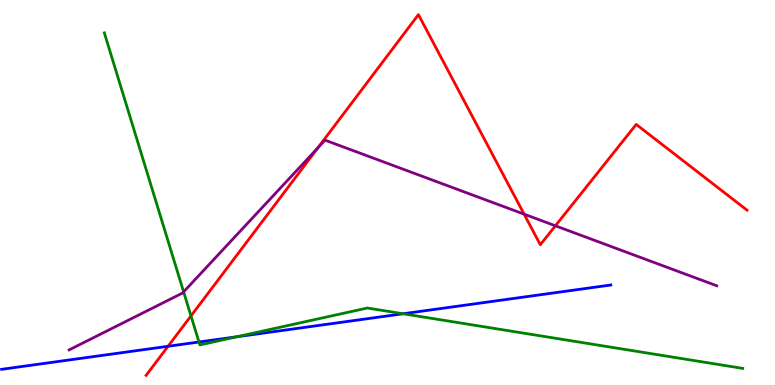[{'lines': ['blue', 'red'], 'intersections': [{'x': 2.17, 'y': 1.01}]}, {'lines': ['green', 'red'], 'intersections': [{'x': 2.46, 'y': 1.79}]}, {'lines': ['purple', 'red'], 'intersections': [{'x': 4.1, 'y': 6.16}, {'x': 6.76, 'y': 4.44}, {'x': 7.17, 'y': 4.14}]}, {'lines': ['blue', 'green'], 'intersections': [{'x': 2.57, 'y': 1.12}, {'x': 3.06, 'y': 1.25}, {'x': 5.2, 'y': 1.85}]}, {'lines': ['blue', 'purple'], 'intersections': []}, {'lines': ['green', 'purple'], 'intersections': [{'x': 2.37, 'y': 2.42}]}]